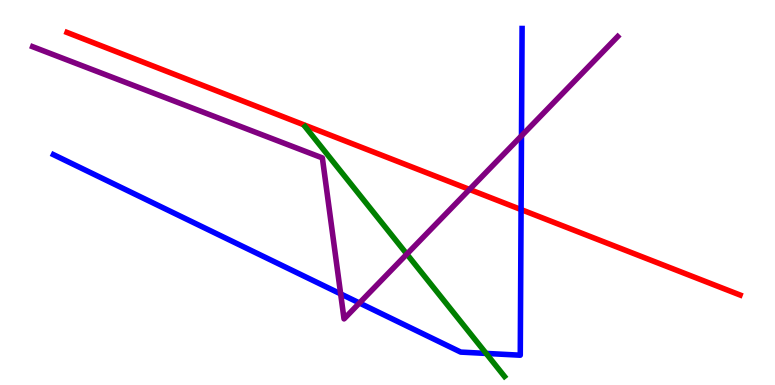[{'lines': ['blue', 'red'], 'intersections': [{'x': 6.72, 'y': 4.56}]}, {'lines': ['green', 'red'], 'intersections': []}, {'lines': ['purple', 'red'], 'intersections': [{'x': 6.06, 'y': 5.08}]}, {'lines': ['blue', 'green'], 'intersections': [{'x': 6.27, 'y': 0.82}]}, {'lines': ['blue', 'purple'], 'intersections': [{'x': 4.4, 'y': 2.37}, {'x': 4.64, 'y': 2.13}, {'x': 6.73, 'y': 6.47}]}, {'lines': ['green', 'purple'], 'intersections': [{'x': 5.25, 'y': 3.4}]}]